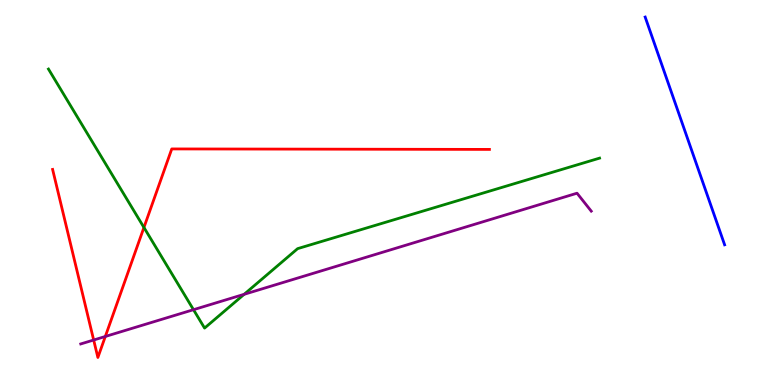[{'lines': ['blue', 'red'], 'intersections': []}, {'lines': ['green', 'red'], 'intersections': [{'x': 1.86, 'y': 4.09}]}, {'lines': ['purple', 'red'], 'intersections': [{'x': 1.21, 'y': 1.17}, {'x': 1.36, 'y': 1.26}]}, {'lines': ['blue', 'green'], 'intersections': []}, {'lines': ['blue', 'purple'], 'intersections': []}, {'lines': ['green', 'purple'], 'intersections': [{'x': 2.5, 'y': 1.96}, {'x': 3.15, 'y': 2.36}]}]